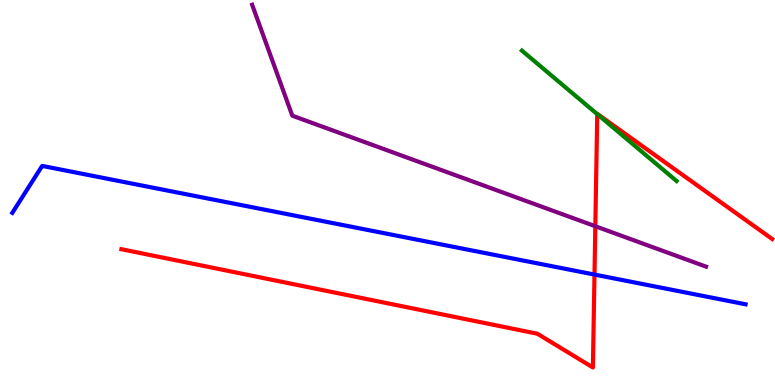[{'lines': ['blue', 'red'], 'intersections': [{'x': 7.67, 'y': 2.87}]}, {'lines': ['green', 'red'], 'intersections': [{'x': 7.71, 'y': 7.04}]}, {'lines': ['purple', 'red'], 'intersections': [{'x': 7.68, 'y': 4.12}]}, {'lines': ['blue', 'green'], 'intersections': []}, {'lines': ['blue', 'purple'], 'intersections': []}, {'lines': ['green', 'purple'], 'intersections': []}]